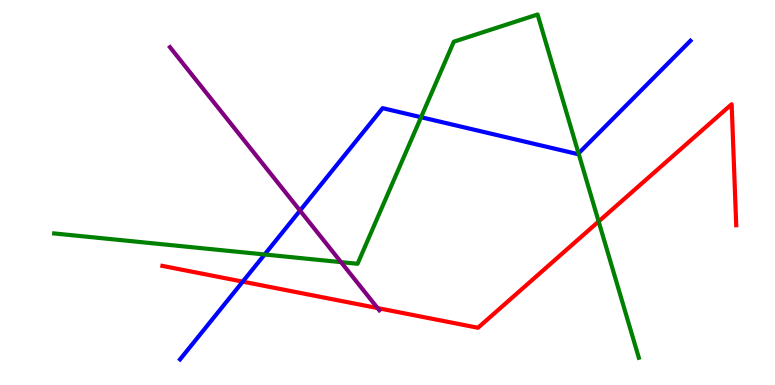[{'lines': ['blue', 'red'], 'intersections': [{'x': 3.13, 'y': 2.68}]}, {'lines': ['green', 'red'], 'intersections': [{'x': 7.72, 'y': 4.25}]}, {'lines': ['purple', 'red'], 'intersections': [{'x': 4.87, 'y': 2.0}]}, {'lines': ['blue', 'green'], 'intersections': [{'x': 3.41, 'y': 3.39}, {'x': 5.43, 'y': 6.96}, {'x': 7.47, 'y': 6.02}]}, {'lines': ['blue', 'purple'], 'intersections': [{'x': 3.87, 'y': 4.53}]}, {'lines': ['green', 'purple'], 'intersections': [{'x': 4.4, 'y': 3.19}]}]